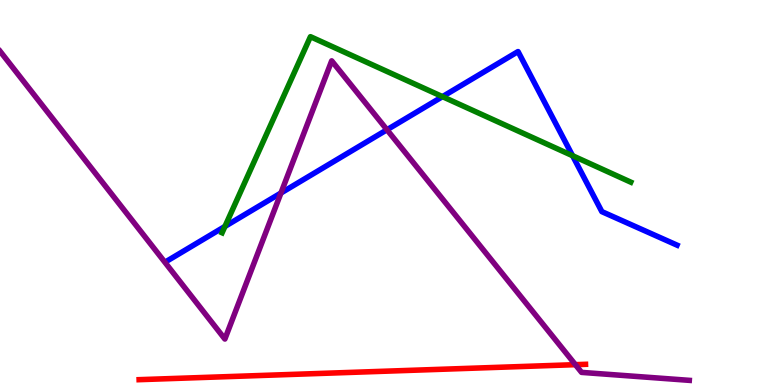[{'lines': ['blue', 'red'], 'intersections': []}, {'lines': ['green', 'red'], 'intersections': []}, {'lines': ['purple', 'red'], 'intersections': [{'x': 7.42, 'y': 0.528}]}, {'lines': ['blue', 'green'], 'intersections': [{'x': 2.9, 'y': 4.12}, {'x': 5.71, 'y': 7.49}, {'x': 7.39, 'y': 5.96}]}, {'lines': ['blue', 'purple'], 'intersections': [{'x': 3.63, 'y': 4.99}, {'x': 4.99, 'y': 6.63}]}, {'lines': ['green', 'purple'], 'intersections': []}]